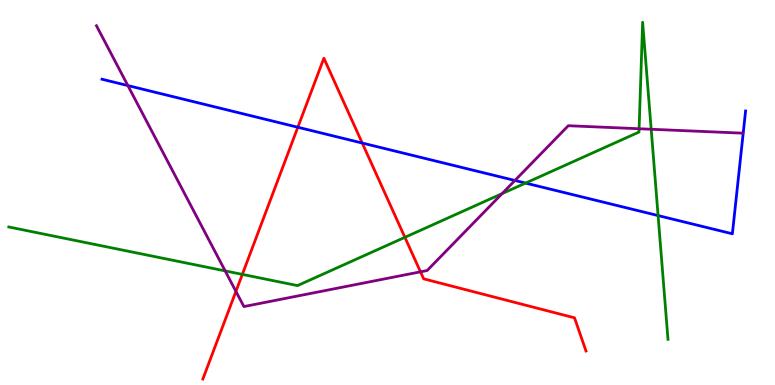[{'lines': ['blue', 'red'], 'intersections': [{'x': 3.84, 'y': 6.69}, {'x': 4.67, 'y': 6.28}]}, {'lines': ['green', 'red'], 'intersections': [{'x': 3.13, 'y': 2.87}, {'x': 5.22, 'y': 3.84}]}, {'lines': ['purple', 'red'], 'intersections': [{'x': 3.04, 'y': 2.43}, {'x': 5.43, 'y': 2.94}]}, {'lines': ['blue', 'green'], 'intersections': [{'x': 6.78, 'y': 5.24}, {'x': 8.49, 'y': 4.4}]}, {'lines': ['blue', 'purple'], 'intersections': [{'x': 1.65, 'y': 7.78}, {'x': 6.64, 'y': 5.31}]}, {'lines': ['green', 'purple'], 'intersections': [{'x': 2.91, 'y': 2.96}, {'x': 6.48, 'y': 4.97}, {'x': 8.25, 'y': 6.66}, {'x': 8.4, 'y': 6.64}]}]